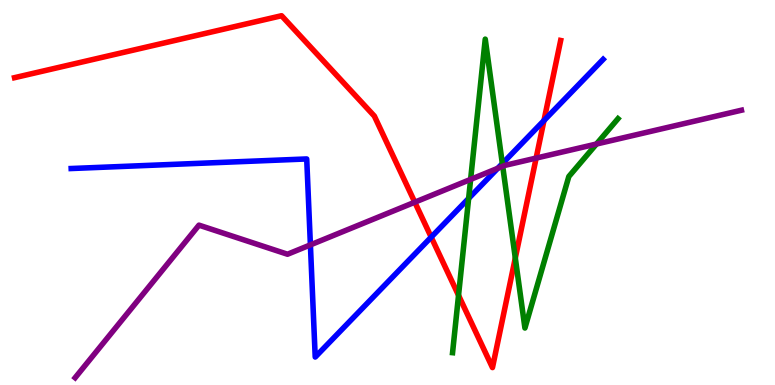[{'lines': ['blue', 'red'], 'intersections': [{'x': 5.56, 'y': 3.84}, {'x': 7.02, 'y': 6.87}]}, {'lines': ['green', 'red'], 'intersections': [{'x': 5.92, 'y': 2.33}, {'x': 6.65, 'y': 3.3}]}, {'lines': ['purple', 'red'], 'intersections': [{'x': 5.35, 'y': 4.75}, {'x': 6.92, 'y': 5.89}]}, {'lines': ['blue', 'green'], 'intersections': [{'x': 6.05, 'y': 4.85}, {'x': 6.48, 'y': 5.75}]}, {'lines': ['blue', 'purple'], 'intersections': [{'x': 4.01, 'y': 3.64}, {'x': 6.42, 'y': 5.63}]}, {'lines': ['green', 'purple'], 'intersections': [{'x': 6.07, 'y': 5.34}, {'x': 6.49, 'y': 5.68}, {'x': 7.7, 'y': 6.26}]}]